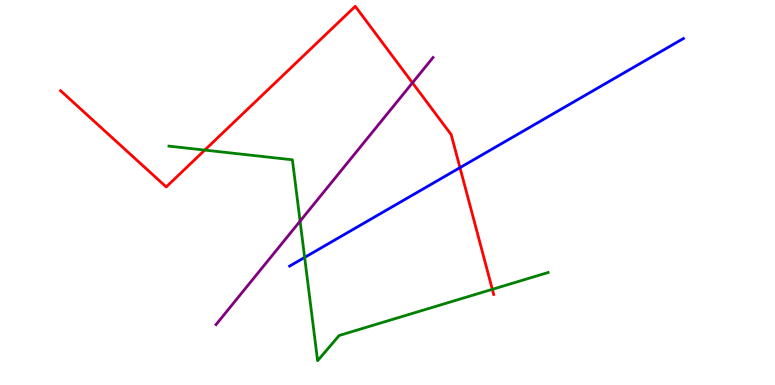[{'lines': ['blue', 'red'], 'intersections': [{'x': 5.94, 'y': 5.65}]}, {'lines': ['green', 'red'], 'intersections': [{'x': 2.64, 'y': 6.1}, {'x': 6.35, 'y': 2.49}]}, {'lines': ['purple', 'red'], 'intersections': [{'x': 5.32, 'y': 7.85}]}, {'lines': ['blue', 'green'], 'intersections': [{'x': 3.93, 'y': 3.31}]}, {'lines': ['blue', 'purple'], 'intersections': []}, {'lines': ['green', 'purple'], 'intersections': [{'x': 3.87, 'y': 4.26}]}]